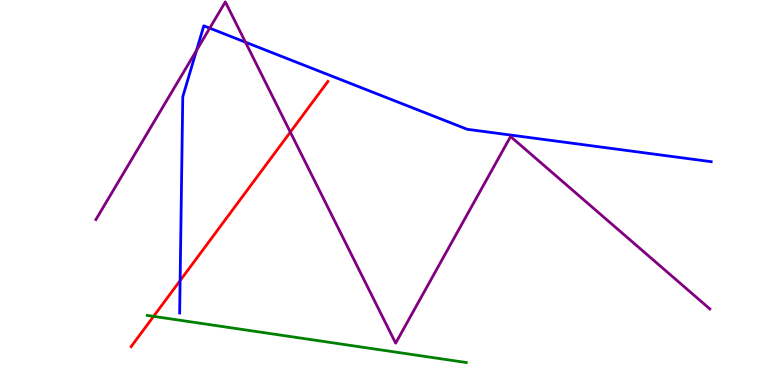[{'lines': ['blue', 'red'], 'intersections': [{'x': 2.32, 'y': 2.71}]}, {'lines': ['green', 'red'], 'intersections': [{'x': 1.98, 'y': 1.78}]}, {'lines': ['purple', 'red'], 'intersections': [{'x': 3.75, 'y': 6.57}]}, {'lines': ['blue', 'green'], 'intersections': []}, {'lines': ['blue', 'purple'], 'intersections': [{'x': 2.54, 'y': 8.69}, {'x': 2.71, 'y': 9.27}, {'x': 3.17, 'y': 8.9}]}, {'lines': ['green', 'purple'], 'intersections': []}]